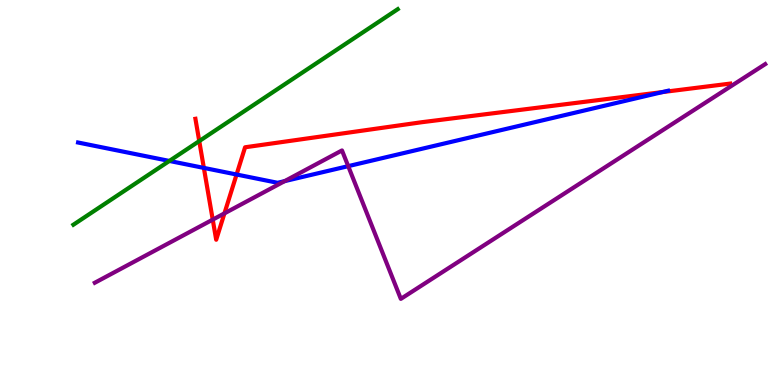[{'lines': ['blue', 'red'], 'intersections': [{'x': 2.63, 'y': 5.64}, {'x': 3.05, 'y': 5.47}, {'x': 8.55, 'y': 7.61}]}, {'lines': ['green', 'red'], 'intersections': [{'x': 2.57, 'y': 6.34}]}, {'lines': ['purple', 'red'], 'intersections': [{'x': 2.74, 'y': 4.3}, {'x': 2.9, 'y': 4.46}]}, {'lines': ['blue', 'green'], 'intersections': [{'x': 2.19, 'y': 5.82}]}, {'lines': ['blue', 'purple'], 'intersections': [{'x': 3.67, 'y': 5.3}, {'x': 4.49, 'y': 5.68}]}, {'lines': ['green', 'purple'], 'intersections': []}]